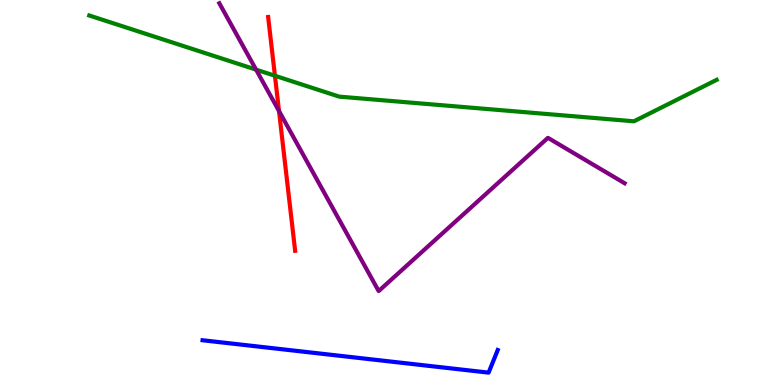[{'lines': ['blue', 'red'], 'intersections': []}, {'lines': ['green', 'red'], 'intersections': [{'x': 3.55, 'y': 8.03}]}, {'lines': ['purple', 'red'], 'intersections': [{'x': 3.6, 'y': 7.12}]}, {'lines': ['blue', 'green'], 'intersections': []}, {'lines': ['blue', 'purple'], 'intersections': []}, {'lines': ['green', 'purple'], 'intersections': [{'x': 3.3, 'y': 8.19}]}]